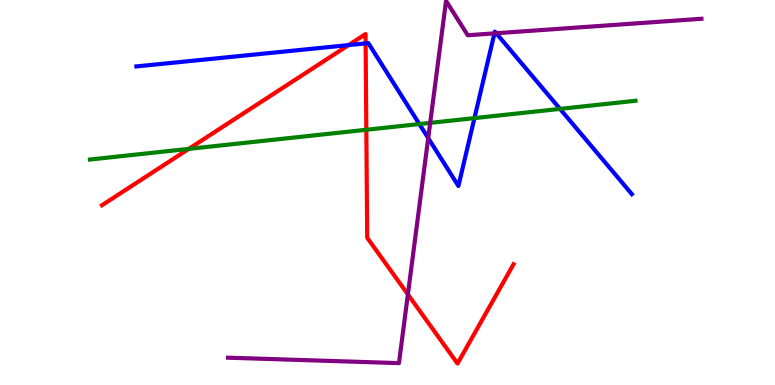[{'lines': ['blue', 'red'], 'intersections': [{'x': 4.5, 'y': 8.83}, {'x': 4.72, 'y': 8.87}]}, {'lines': ['green', 'red'], 'intersections': [{'x': 2.44, 'y': 6.13}, {'x': 4.73, 'y': 6.63}]}, {'lines': ['purple', 'red'], 'intersections': [{'x': 5.26, 'y': 2.35}]}, {'lines': ['blue', 'green'], 'intersections': [{'x': 5.41, 'y': 6.78}, {'x': 6.12, 'y': 6.93}, {'x': 7.23, 'y': 7.17}]}, {'lines': ['blue', 'purple'], 'intersections': [{'x': 5.53, 'y': 6.41}, {'x': 6.38, 'y': 9.13}, {'x': 6.4, 'y': 9.14}]}, {'lines': ['green', 'purple'], 'intersections': [{'x': 5.55, 'y': 6.81}]}]